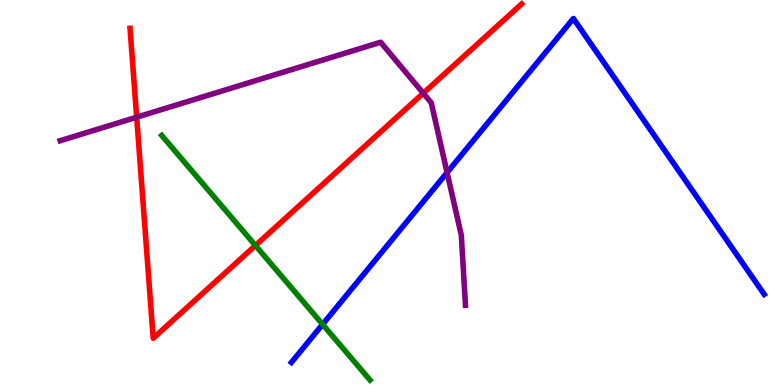[{'lines': ['blue', 'red'], 'intersections': []}, {'lines': ['green', 'red'], 'intersections': [{'x': 3.3, 'y': 3.62}]}, {'lines': ['purple', 'red'], 'intersections': [{'x': 1.76, 'y': 6.96}, {'x': 5.46, 'y': 7.58}]}, {'lines': ['blue', 'green'], 'intersections': [{'x': 4.16, 'y': 1.57}]}, {'lines': ['blue', 'purple'], 'intersections': [{'x': 5.77, 'y': 5.52}]}, {'lines': ['green', 'purple'], 'intersections': []}]